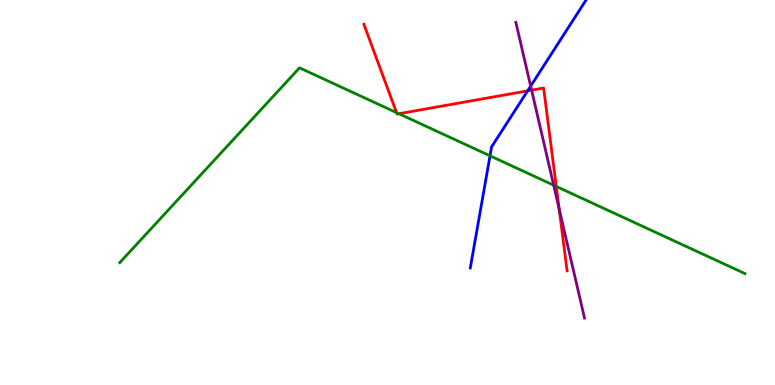[{'lines': ['blue', 'red'], 'intersections': [{'x': 6.81, 'y': 7.64}]}, {'lines': ['green', 'red'], 'intersections': [{'x': 5.12, 'y': 7.07}, {'x': 5.15, 'y': 7.05}, {'x': 7.18, 'y': 5.16}]}, {'lines': ['purple', 'red'], 'intersections': [{'x': 6.86, 'y': 7.66}, {'x': 7.21, 'y': 4.58}]}, {'lines': ['blue', 'green'], 'intersections': [{'x': 6.32, 'y': 5.95}]}, {'lines': ['blue', 'purple'], 'intersections': [{'x': 6.85, 'y': 7.76}]}, {'lines': ['green', 'purple'], 'intersections': [{'x': 7.14, 'y': 5.19}]}]